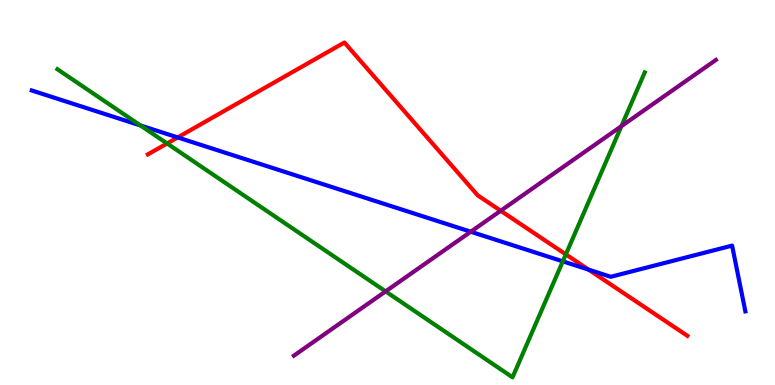[{'lines': ['blue', 'red'], 'intersections': [{'x': 2.29, 'y': 6.43}, {'x': 7.6, 'y': 3.0}]}, {'lines': ['green', 'red'], 'intersections': [{'x': 2.16, 'y': 6.27}, {'x': 7.3, 'y': 3.39}]}, {'lines': ['purple', 'red'], 'intersections': [{'x': 6.46, 'y': 4.53}]}, {'lines': ['blue', 'green'], 'intersections': [{'x': 1.81, 'y': 6.74}, {'x': 7.26, 'y': 3.21}]}, {'lines': ['blue', 'purple'], 'intersections': [{'x': 6.07, 'y': 3.98}]}, {'lines': ['green', 'purple'], 'intersections': [{'x': 4.98, 'y': 2.43}, {'x': 8.02, 'y': 6.72}]}]